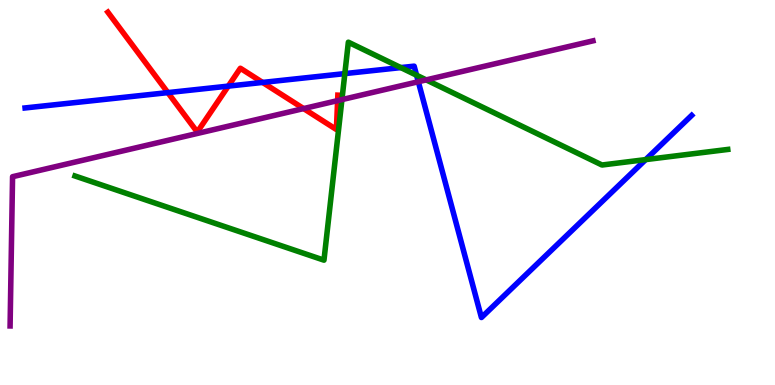[{'lines': ['blue', 'red'], 'intersections': [{'x': 2.17, 'y': 7.59}, {'x': 2.95, 'y': 7.76}, {'x': 3.39, 'y': 7.86}]}, {'lines': ['green', 'red'], 'intersections': []}, {'lines': ['purple', 'red'], 'intersections': [{'x': 3.92, 'y': 7.18}, {'x': 4.36, 'y': 7.39}]}, {'lines': ['blue', 'green'], 'intersections': [{'x': 4.45, 'y': 8.09}, {'x': 5.17, 'y': 8.24}, {'x': 5.38, 'y': 8.05}, {'x': 8.33, 'y': 5.85}]}, {'lines': ['blue', 'purple'], 'intersections': [{'x': 5.4, 'y': 7.88}]}, {'lines': ['green', 'purple'], 'intersections': [{'x': 4.41, 'y': 7.41}, {'x': 5.5, 'y': 7.93}]}]